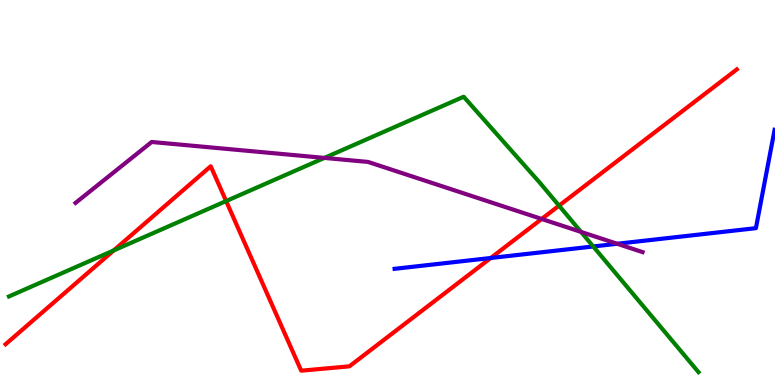[{'lines': ['blue', 'red'], 'intersections': [{'x': 6.33, 'y': 3.3}]}, {'lines': ['green', 'red'], 'intersections': [{'x': 1.47, 'y': 3.5}, {'x': 2.92, 'y': 4.78}, {'x': 7.21, 'y': 4.66}]}, {'lines': ['purple', 'red'], 'intersections': [{'x': 6.99, 'y': 4.31}]}, {'lines': ['blue', 'green'], 'intersections': [{'x': 7.65, 'y': 3.6}]}, {'lines': ['blue', 'purple'], 'intersections': [{'x': 7.96, 'y': 3.67}]}, {'lines': ['green', 'purple'], 'intersections': [{'x': 4.19, 'y': 5.9}, {'x': 7.5, 'y': 3.98}]}]